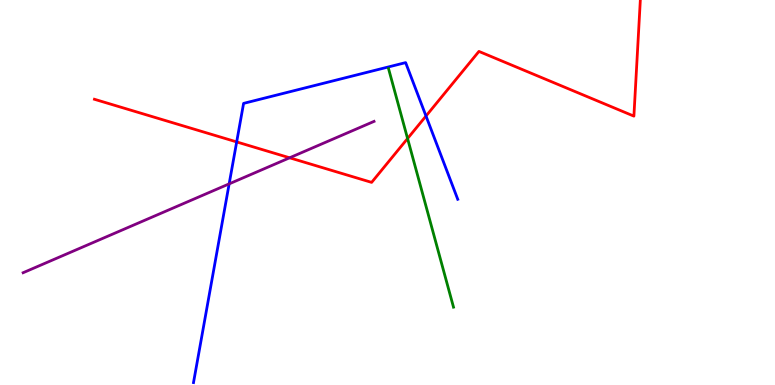[{'lines': ['blue', 'red'], 'intersections': [{'x': 3.05, 'y': 6.31}, {'x': 5.5, 'y': 6.99}]}, {'lines': ['green', 'red'], 'intersections': [{'x': 5.26, 'y': 6.4}]}, {'lines': ['purple', 'red'], 'intersections': [{'x': 3.74, 'y': 5.9}]}, {'lines': ['blue', 'green'], 'intersections': []}, {'lines': ['blue', 'purple'], 'intersections': [{'x': 2.96, 'y': 5.22}]}, {'lines': ['green', 'purple'], 'intersections': []}]